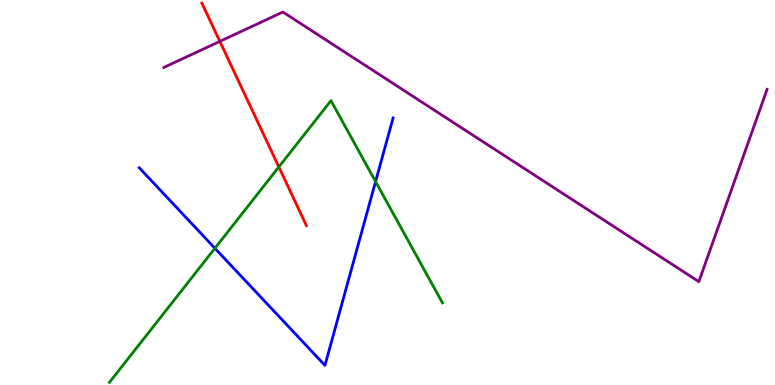[{'lines': ['blue', 'red'], 'intersections': []}, {'lines': ['green', 'red'], 'intersections': [{'x': 3.6, 'y': 5.66}]}, {'lines': ['purple', 'red'], 'intersections': [{'x': 2.84, 'y': 8.93}]}, {'lines': ['blue', 'green'], 'intersections': [{'x': 2.77, 'y': 3.55}, {'x': 4.85, 'y': 5.28}]}, {'lines': ['blue', 'purple'], 'intersections': []}, {'lines': ['green', 'purple'], 'intersections': []}]